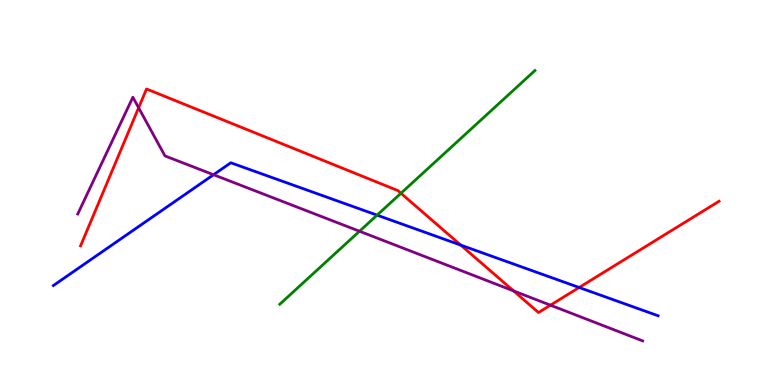[{'lines': ['blue', 'red'], 'intersections': [{'x': 5.95, 'y': 3.63}, {'x': 7.47, 'y': 2.53}]}, {'lines': ['green', 'red'], 'intersections': [{'x': 5.17, 'y': 4.98}]}, {'lines': ['purple', 'red'], 'intersections': [{'x': 1.79, 'y': 7.2}, {'x': 6.63, 'y': 2.44}, {'x': 7.1, 'y': 2.07}]}, {'lines': ['blue', 'green'], 'intersections': [{'x': 4.87, 'y': 4.41}]}, {'lines': ['blue', 'purple'], 'intersections': [{'x': 2.76, 'y': 5.46}]}, {'lines': ['green', 'purple'], 'intersections': [{'x': 4.64, 'y': 3.99}]}]